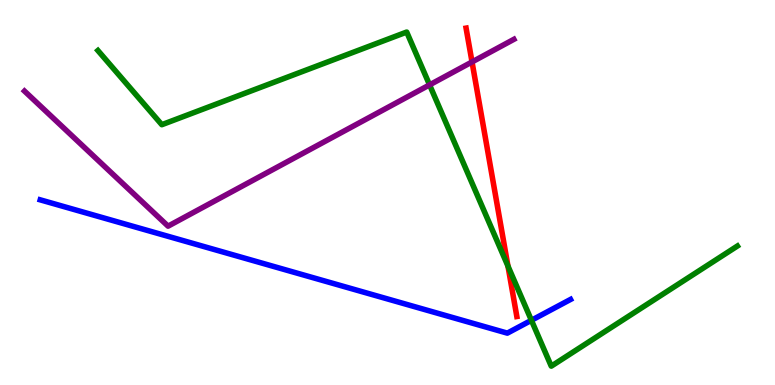[{'lines': ['blue', 'red'], 'intersections': []}, {'lines': ['green', 'red'], 'intersections': [{'x': 6.55, 'y': 3.09}]}, {'lines': ['purple', 'red'], 'intersections': [{'x': 6.09, 'y': 8.39}]}, {'lines': ['blue', 'green'], 'intersections': [{'x': 6.86, 'y': 1.68}]}, {'lines': ['blue', 'purple'], 'intersections': []}, {'lines': ['green', 'purple'], 'intersections': [{'x': 5.54, 'y': 7.8}]}]